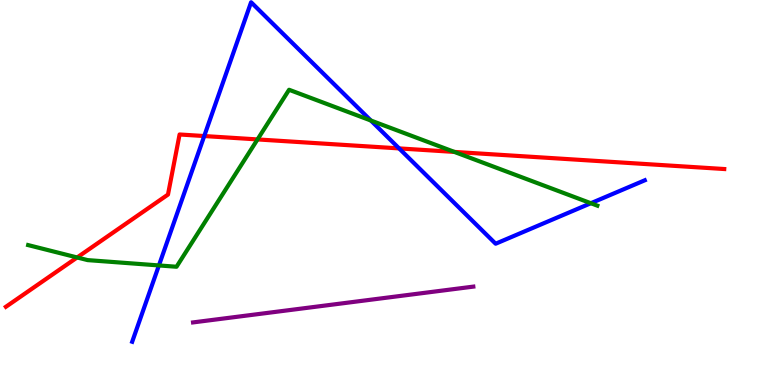[{'lines': ['blue', 'red'], 'intersections': [{'x': 2.64, 'y': 6.47}, {'x': 5.15, 'y': 6.15}]}, {'lines': ['green', 'red'], 'intersections': [{'x': 0.995, 'y': 3.31}, {'x': 3.32, 'y': 6.38}, {'x': 5.86, 'y': 6.05}]}, {'lines': ['purple', 'red'], 'intersections': []}, {'lines': ['blue', 'green'], 'intersections': [{'x': 2.05, 'y': 3.11}, {'x': 4.79, 'y': 6.87}, {'x': 7.62, 'y': 4.72}]}, {'lines': ['blue', 'purple'], 'intersections': []}, {'lines': ['green', 'purple'], 'intersections': []}]